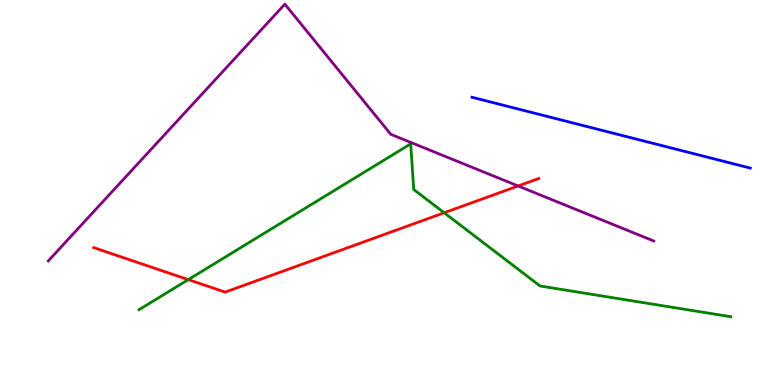[{'lines': ['blue', 'red'], 'intersections': []}, {'lines': ['green', 'red'], 'intersections': [{'x': 2.43, 'y': 2.74}, {'x': 5.73, 'y': 4.47}]}, {'lines': ['purple', 'red'], 'intersections': [{'x': 6.69, 'y': 5.17}]}, {'lines': ['blue', 'green'], 'intersections': []}, {'lines': ['blue', 'purple'], 'intersections': []}, {'lines': ['green', 'purple'], 'intersections': []}]